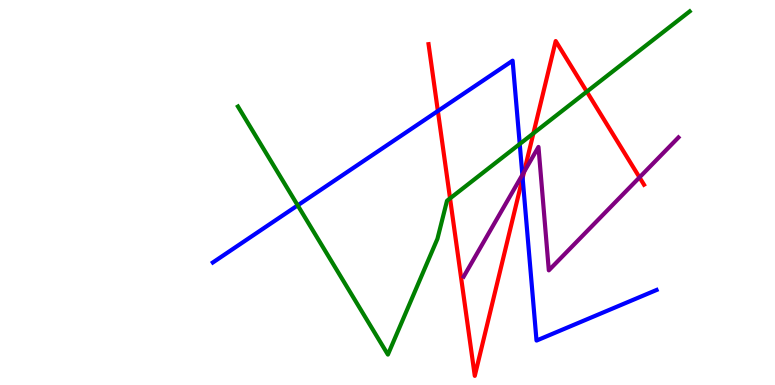[{'lines': ['blue', 'red'], 'intersections': [{'x': 5.65, 'y': 7.12}, {'x': 6.74, 'y': 5.38}]}, {'lines': ['green', 'red'], 'intersections': [{'x': 5.81, 'y': 4.85}, {'x': 6.88, 'y': 6.54}, {'x': 7.57, 'y': 7.62}]}, {'lines': ['purple', 'red'], 'intersections': [{'x': 6.76, 'y': 5.54}, {'x': 8.25, 'y': 5.39}]}, {'lines': ['blue', 'green'], 'intersections': [{'x': 3.84, 'y': 4.67}, {'x': 6.71, 'y': 6.26}]}, {'lines': ['blue', 'purple'], 'intersections': [{'x': 6.74, 'y': 5.46}]}, {'lines': ['green', 'purple'], 'intersections': []}]